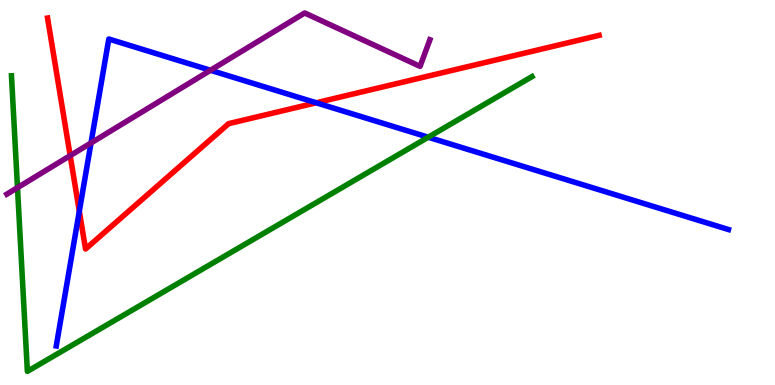[{'lines': ['blue', 'red'], 'intersections': [{'x': 1.02, 'y': 4.51}, {'x': 4.08, 'y': 7.33}]}, {'lines': ['green', 'red'], 'intersections': []}, {'lines': ['purple', 'red'], 'intersections': [{'x': 0.906, 'y': 5.96}]}, {'lines': ['blue', 'green'], 'intersections': [{'x': 5.53, 'y': 6.44}]}, {'lines': ['blue', 'purple'], 'intersections': [{'x': 1.17, 'y': 6.29}, {'x': 2.72, 'y': 8.17}]}, {'lines': ['green', 'purple'], 'intersections': [{'x': 0.226, 'y': 5.13}]}]